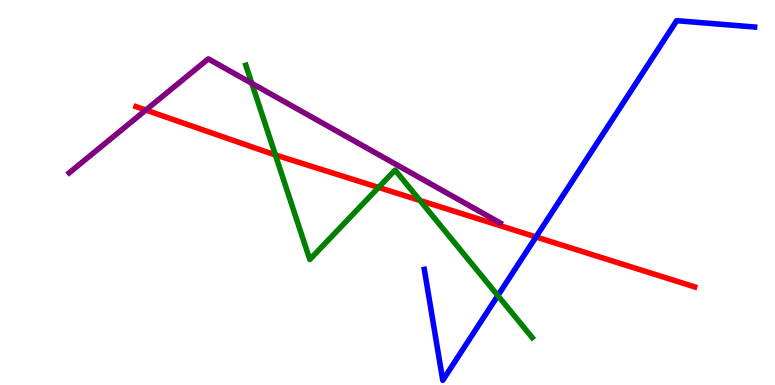[{'lines': ['blue', 'red'], 'intersections': [{'x': 6.92, 'y': 3.85}]}, {'lines': ['green', 'red'], 'intersections': [{'x': 3.55, 'y': 5.97}, {'x': 4.88, 'y': 5.13}, {'x': 5.42, 'y': 4.79}]}, {'lines': ['purple', 'red'], 'intersections': [{'x': 1.88, 'y': 7.14}]}, {'lines': ['blue', 'green'], 'intersections': [{'x': 6.42, 'y': 2.32}]}, {'lines': ['blue', 'purple'], 'intersections': []}, {'lines': ['green', 'purple'], 'intersections': [{'x': 3.25, 'y': 7.83}]}]